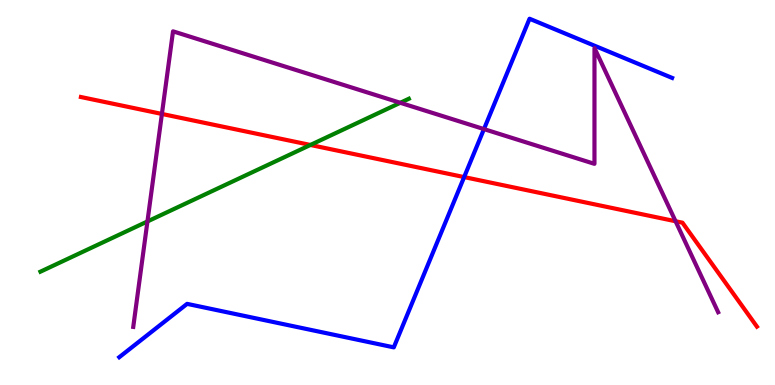[{'lines': ['blue', 'red'], 'intersections': [{'x': 5.99, 'y': 5.4}]}, {'lines': ['green', 'red'], 'intersections': [{'x': 4.01, 'y': 6.23}]}, {'lines': ['purple', 'red'], 'intersections': [{'x': 2.09, 'y': 7.04}, {'x': 8.72, 'y': 4.25}]}, {'lines': ['blue', 'green'], 'intersections': []}, {'lines': ['blue', 'purple'], 'intersections': [{'x': 6.24, 'y': 6.65}]}, {'lines': ['green', 'purple'], 'intersections': [{'x': 1.9, 'y': 4.25}, {'x': 5.16, 'y': 7.33}]}]